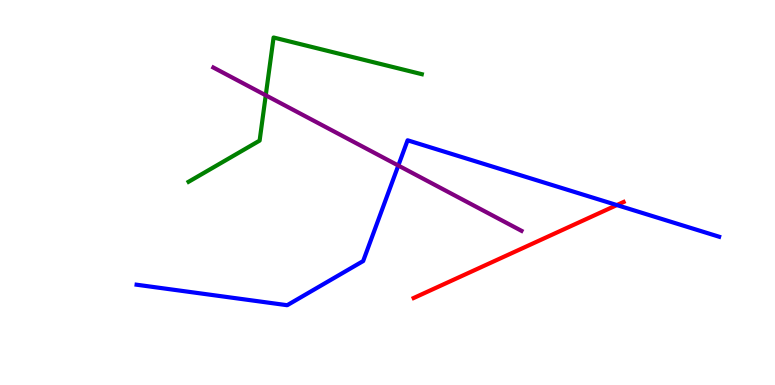[{'lines': ['blue', 'red'], 'intersections': [{'x': 7.96, 'y': 4.67}]}, {'lines': ['green', 'red'], 'intersections': []}, {'lines': ['purple', 'red'], 'intersections': []}, {'lines': ['blue', 'green'], 'intersections': []}, {'lines': ['blue', 'purple'], 'intersections': [{'x': 5.14, 'y': 5.7}]}, {'lines': ['green', 'purple'], 'intersections': [{'x': 3.43, 'y': 7.52}]}]